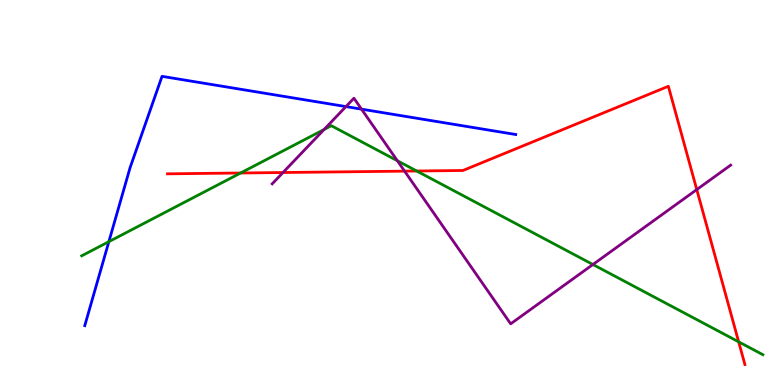[{'lines': ['blue', 'red'], 'intersections': []}, {'lines': ['green', 'red'], 'intersections': [{'x': 3.1, 'y': 5.51}, {'x': 5.38, 'y': 5.56}, {'x': 9.53, 'y': 1.12}]}, {'lines': ['purple', 'red'], 'intersections': [{'x': 3.65, 'y': 5.52}, {'x': 5.22, 'y': 5.55}, {'x': 8.99, 'y': 5.08}]}, {'lines': ['blue', 'green'], 'intersections': [{'x': 1.4, 'y': 3.72}]}, {'lines': ['blue', 'purple'], 'intersections': [{'x': 4.46, 'y': 7.23}, {'x': 4.66, 'y': 7.16}]}, {'lines': ['green', 'purple'], 'intersections': [{'x': 4.18, 'y': 6.64}, {'x': 5.13, 'y': 5.82}, {'x': 7.65, 'y': 3.13}]}]